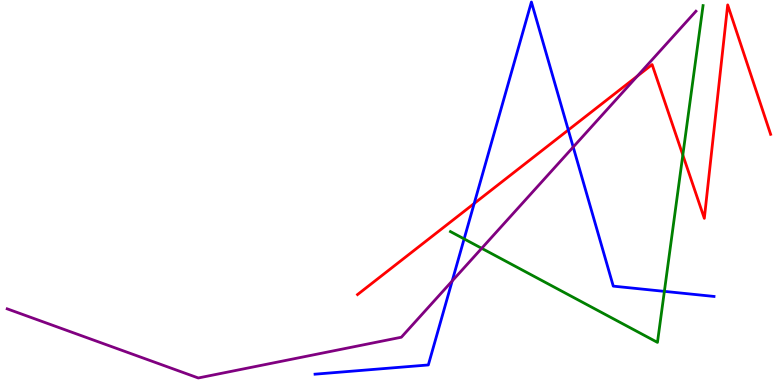[{'lines': ['blue', 'red'], 'intersections': [{'x': 6.12, 'y': 4.71}, {'x': 7.33, 'y': 6.62}]}, {'lines': ['green', 'red'], 'intersections': [{'x': 8.81, 'y': 5.97}]}, {'lines': ['purple', 'red'], 'intersections': [{'x': 8.22, 'y': 8.02}]}, {'lines': ['blue', 'green'], 'intersections': [{'x': 5.99, 'y': 3.79}, {'x': 8.57, 'y': 2.43}]}, {'lines': ['blue', 'purple'], 'intersections': [{'x': 5.83, 'y': 2.7}, {'x': 7.4, 'y': 6.18}]}, {'lines': ['green', 'purple'], 'intersections': [{'x': 6.22, 'y': 3.55}]}]